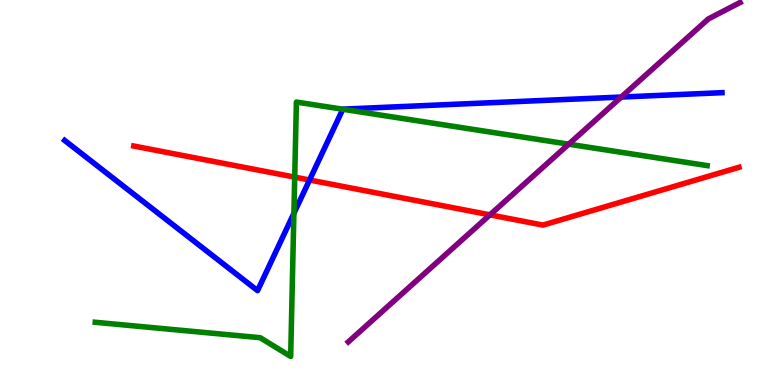[{'lines': ['blue', 'red'], 'intersections': [{'x': 3.99, 'y': 5.32}]}, {'lines': ['green', 'red'], 'intersections': [{'x': 3.8, 'y': 5.4}]}, {'lines': ['purple', 'red'], 'intersections': [{'x': 6.32, 'y': 4.42}]}, {'lines': ['blue', 'green'], 'intersections': [{'x': 3.79, 'y': 4.46}, {'x': 4.42, 'y': 7.16}]}, {'lines': ['blue', 'purple'], 'intersections': [{'x': 8.02, 'y': 7.48}]}, {'lines': ['green', 'purple'], 'intersections': [{'x': 7.34, 'y': 6.26}]}]